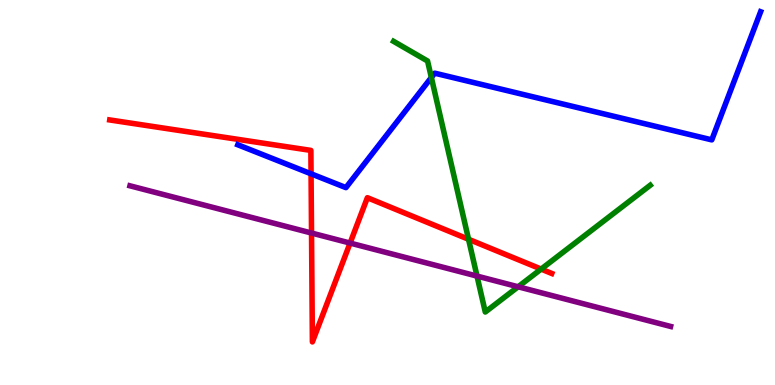[{'lines': ['blue', 'red'], 'intersections': [{'x': 4.01, 'y': 5.49}]}, {'lines': ['green', 'red'], 'intersections': [{'x': 6.05, 'y': 3.79}, {'x': 6.98, 'y': 3.01}]}, {'lines': ['purple', 'red'], 'intersections': [{'x': 4.02, 'y': 3.95}, {'x': 4.52, 'y': 3.69}]}, {'lines': ['blue', 'green'], 'intersections': [{'x': 5.57, 'y': 7.99}]}, {'lines': ['blue', 'purple'], 'intersections': []}, {'lines': ['green', 'purple'], 'intersections': [{'x': 6.15, 'y': 2.83}, {'x': 6.69, 'y': 2.55}]}]